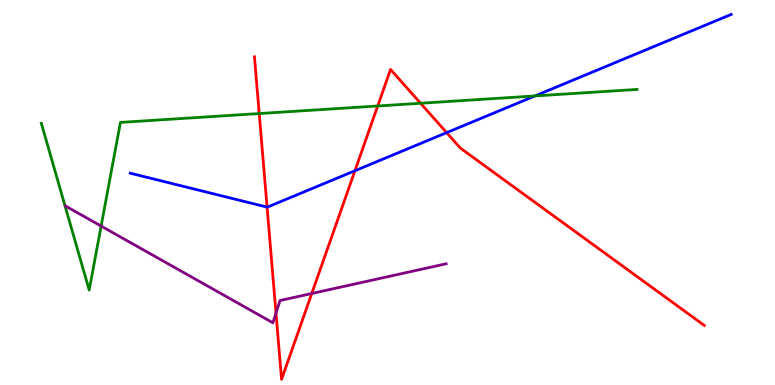[{'lines': ['blue', 'red'], 'intersections': [{'x': 3.45, 'y': 4.62}, {'x': 4.58, 'y': 5.57}, {'x': 5.76, 'y': 6.55}]}, {'lines': ['green', 'red'], 'intersections': [{'x': 3.34, 'y': 7.05}, {'x': 4.87, 'y': 7.25}, {'x': 5.43, 'y': 7.32}]}, {'lines': ['purple', 'red'], 'intersections': [{'x': 3.56, 'y': 1.87}, {'x': 4.02, 'y': 2.38}]}, {'lines': ['blue', 'green'], 'intersections': [{'x': 6.9, 'y': 7.51}]}, {'lines': ['blue', 'purple'], 'intersections': []}, {'lines': ['green', 'purple'], 'intersections': [{'x': 1.3, 'y': 4.13}]}]